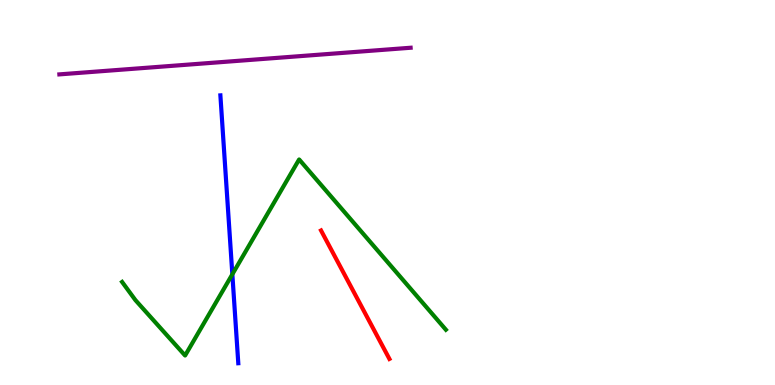[{'lines': ['blue', 'red'], 'intersections': []}, {'lines': ['green', 'red'], 'intersections': []}, {'lines': ['purple', 'red'], 'intersections': []}, {'lines': ['blue', 'green'], 'intersections': [{'x': 3.0, 'y': 2.88}]}, {'lines': ['blue', 'purple'], 'intersections': []}, {'lines': ['green', 'purple'], 'intersections': []}]